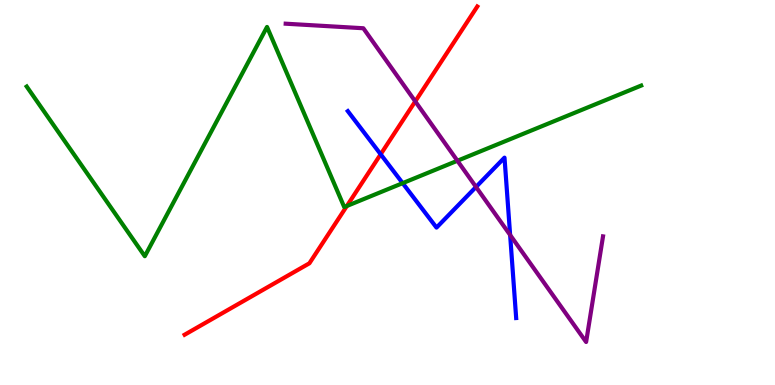[{'lines': ['blue', 'red'], 'intersections': [{'x': 4.91, 'y': 5.99}]}, {'lines': ['green', 'red'], 'intersections': [{'x': 4.48, 'y': 4.65}]}, {'lines': ['purple', 'red'], 'intersections': [{'x': 5.36, 'y': 7.37}]}, {'lines': ['blue', 'green'], 'intersections': [{'x': 5.2, 'y': 5.24}]}, {'lines': ['blue', 'purple'], 'intersections': [{'x': 6.14, 'y': 5.14}, {'x': 6.58, 'y': 3.9}]}, {'lines': ['green', 'purple'], 'intersections': [{'x': 5.9, 'y': 5.82}]}]